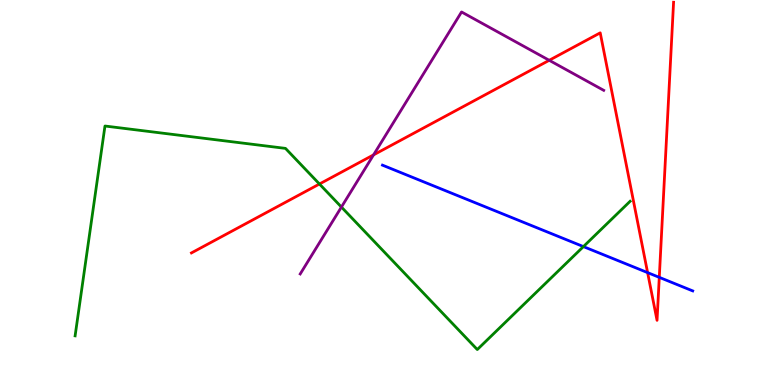[{'lines': ['blue', 'red'], 'intersections': [{'x': 8.36, 'y': 2.92}, {'x': 8.51, 'y': 2.8}]}, {'lines': ['green', 'red'], 'intersections': [{'x': 4.12, 'y': 5.22}]}, {'lines': ['purple', 'red'], 'intersections': [{'x': 4.82, 'y': 5.98}, {'x': 7.09, 'y': 8.43}]}, {'lines': ['blue', 'green'], 'intersections': [{'x': 7.53, 'y': 3.59}]}, {'lines': ['blue', 'purple'], 'intersections': []}, {'lines': ['green', 'purple'], 'intersections': [{'x': 4.41, 'y': 4.62}]}]